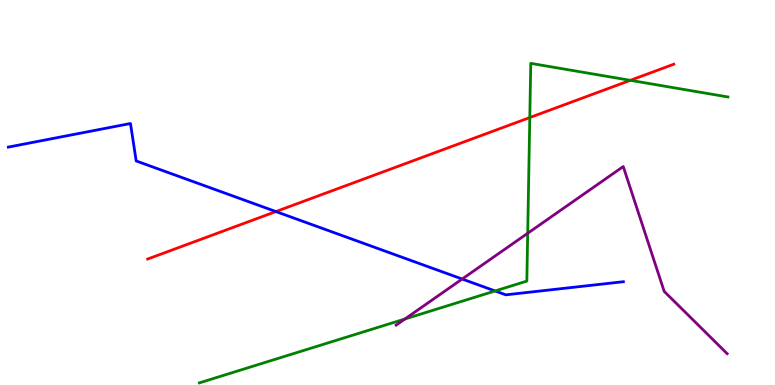[{'lines': ['blue', 'red'], 'intersections': [{'x': 3.56, 'y': 4.5}]}, {'lines': ['green', 'red'], 'intersections': [{'x': 6.84, 'y': 6.95}, {'x': 8.13, 'y': 7.91}]}, {'lines': ['purple', 'red'], 'intersections': []}, {'lines': ['blue', 'green'], 'intersections': [{'x': 6.39, 'y': 2.44}]}, {'lines': ['blue', 'purple'], 'intersections': [{'x': 5.96, 'y': 2.75}]}, {'lines': ['green', 'purple'], 'intersections': [{'x': 5.22, 'y': 1.71}, {'x': 6.81, 'y': 3.94}]}]